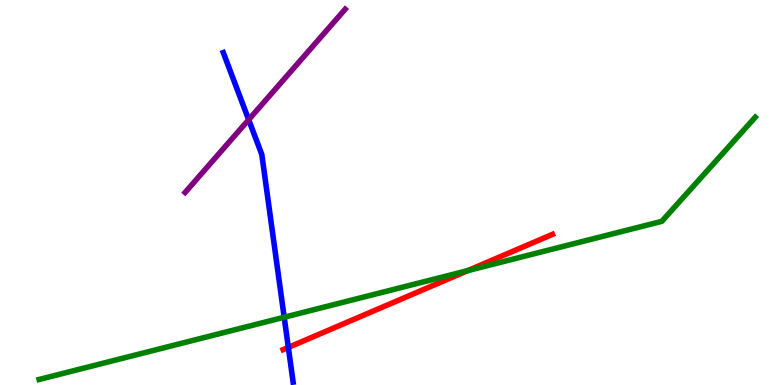[{'lines': ['blue', 'red'], 'intersections': [{'x': 3.72, 'y': 0.976}]}, {'lines': ['green', 'red'], 'intersections': [{'x': 6.03, 'y': 2.97}]}, {'lines': ['purple', 'red'], 'intersections': []}, {'lines': ['blue', 'green'], 'intersections': [{'x': 3.67, 'y': 1.76}]}, {'lines': ['blue', 'purple'], 'intersections': [{'x': 3.21, 'y': 6.89}]}, {'lines': ['green', 'purple'], 'intersections': []}]